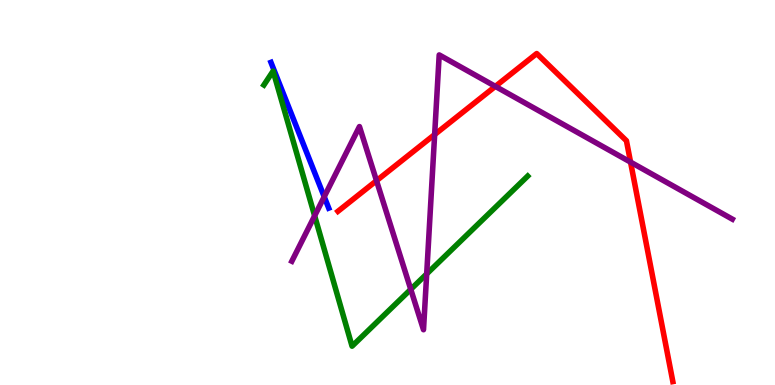[{'lines': ['blue', 'red'], 'intersections': []}, {'lines': ['green', 'red'], 'intersections': []}, {'lines': ['purple', 'red'], 'intersections': [{'x': 4.86, 'y': 5.31}, {'x': 5.61, 'y': 6.5}, {'x': 6.39, 'y': 7.76}, {'x': 8.14, 'y': 5.79}]}, {'lines': ['blue', 'green'], 'intersections': []}, {'lines': ['blue', 'purple'], 'intersections': [{'x': 4.18, 'y': 4.89}]}, {'lines': ['green', 'purple'], 'intersections': [{'x': 4.06, 'y': 4.39}, {'x': 5.3, 'y': 2.48}, {'x': 5.51, 'y': 2.89}]}]